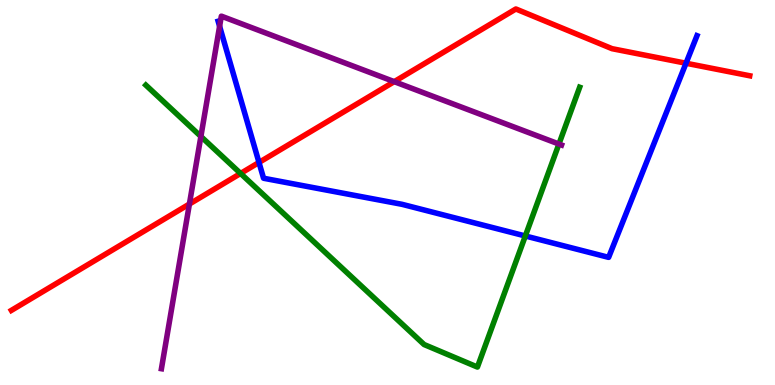[{'lines': ['blue', 'red'], 'intersections': [{'x': 3.34, 'y': 5.78}, {'x': 8.85, 'y': 8.36}]}, {'lines': ['green', 'red'], 'intersections': [{'x': 3.1, 'y': 5.49}]}, {'lines': ['purple', 'red'], 'intersections': [{'x': 2.44, 'y': 4.7}, {'x': 5.09, 'y': 7.88}]}, {'lines': ['blue', 'green'], 'intersections': [{'x': 6.78, 'y': 3.87}]}, {'lines': ['blue', 'purple'], 'intersections': [{'x': 2.83, 'y': 9.32}]}, {'lines': ['green', 'purple'], 'intersections': [{'x': 2.59, 'y': 6.46}, {'x': 7.21, 'y': 6.26}]}]